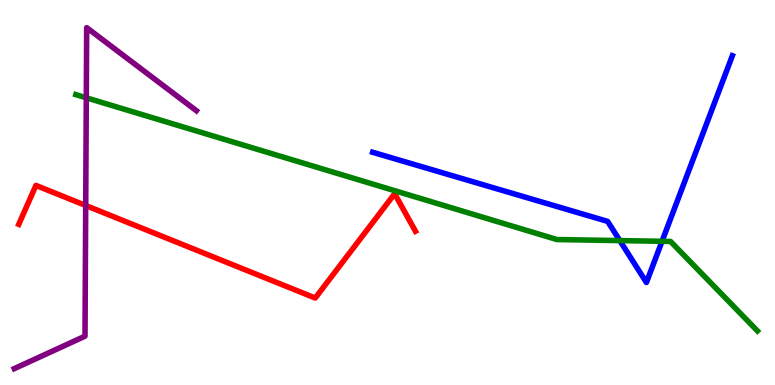[{'lines': ['blue', 'red'], 'intersections': []}, {'lines': ['green', 'red'], 'intersections': []}, {'lines': ['purple', 'red'], 'intersections': [{'x': 1.11, 'y': 4.66}]}, {'lines': ['blue', 'green'], 'intersections': [{'x': 8.0, 'y': 3.75}, {'x': 8.54, 'y': 3.73}]}, {'lines': ['blue', 'purple'], 'intersections': []}, {'lines': ['green', 'purple'], 'intersections': [{'x': 1.11, 'y': 7.46}]}]